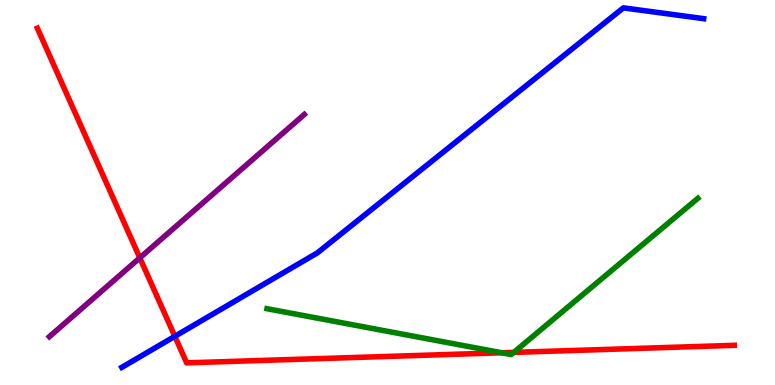[{'lines': ['blue', 'red'], 'intersections': [{'x': 2.26, 'y': 1.26}]}, {'lines': ['green', 'red'], 'intersections': [{'x': 6.47, 'y': 0.837}, {'x': 6.63, 'y': 0.847}]}, {'lines': ['purple', 'red'], 'intersections': [{'x': 1.8, 'y': 3.3}]}, {'lines': ['blue', 'green'], 'intersections': []}, {'lines': ['blue', 'purple'], 'intersections': []}, {'lines': ['green', 'purple'], 'intersections': []}]